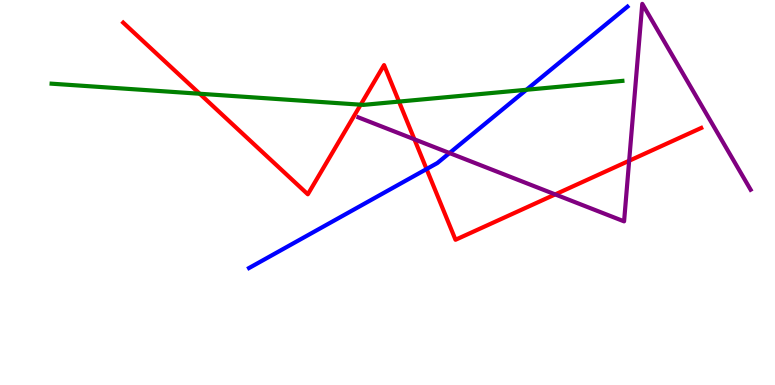[{'lines': ['blue', 'red'], 'intersections': [{'x': 5.5, 'y': 5.61}]}, {'lines': ['green', 'red'], 'intersections': [{'x': 2.58, 'y': 7.57}, {'x': 4.65, 'y': 7.28}, {'x': 5.15, 'y': 7.36}]}, {'lines': ['purple', 'red'], 'intersections': [{'x': 5.35, 'y': 6.38}, {'x': 7.16, 'y': 4.95}, {'x': 8.12, 'y': 5.82}]}, {'lines': ['blue', 'green'], 'intersections': [{'x': 6.79, 'y': 7.67}]}, {'lines': ['blue', 'purple'], 'intersections': [{'x': 5.8, 'y': 6.02}]}, {'lines': ['green', 'purple'], 'intersections': []}]